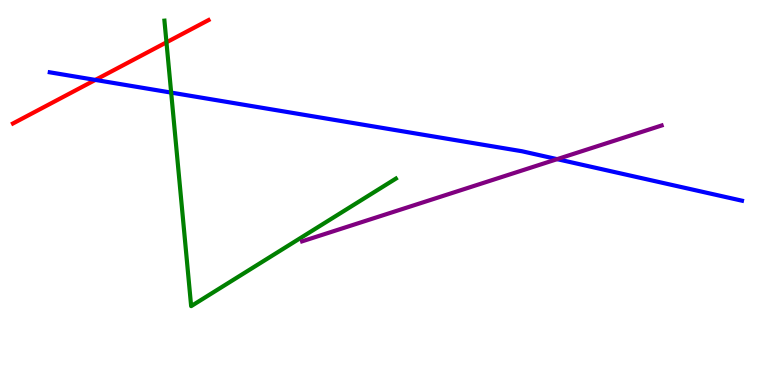[{'lines': ['blue', 'red'], 'intersections': [{'x': 1.23, 'y': 7.92}]}, {'lines': ['green', 'red'], 'intersections': [{'x': 2.15, 'y': 8.9}]}, {'lines': ['purple', 'red'], 'intersections': []}, {'lines': ['blue', 'green'], 'intersections': [{'x': 2.21, 'y': 7.59}]}, {'lines': ['blue', 'purple'], 'intersections': [{'x': 7.19, 'y': 5.87}]}, {'lines': ['green', 'purple'], 'intersections': []}]